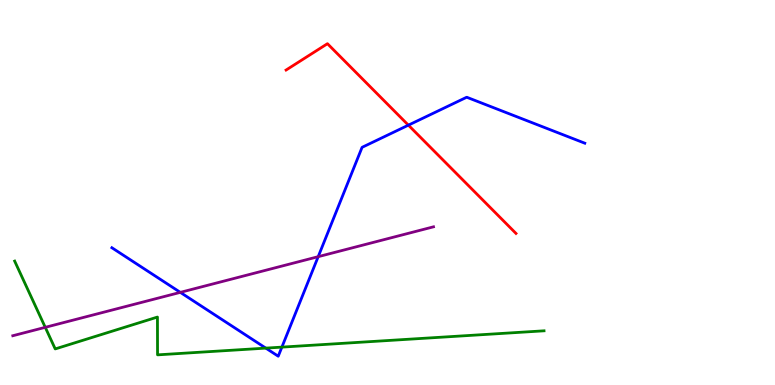[{'lines': ['blue', 'red'], 'intersections': [{'x': 5.27, 'y': 6.75}]}, {'lines': ['green', 'red'], 'intersections': []}, {'lines': ['purple', 'red'], 'intersections': []}, {'lines': ['blue', 'green'], 'intersections': [{'x': 3.43, 'y': 0.958}, {'x': 3.64, 'y': 0.984}]}, {'lines': ['blue', 'purple'], 'intersections': [{'x': 2.33, 'y': 2.41}, {'x': 4.11, 'y': 3.33}]}, {'lines': ['green', 'purple'], 'intersections': [{'x': 0.584, 'y': 1.5}]}]